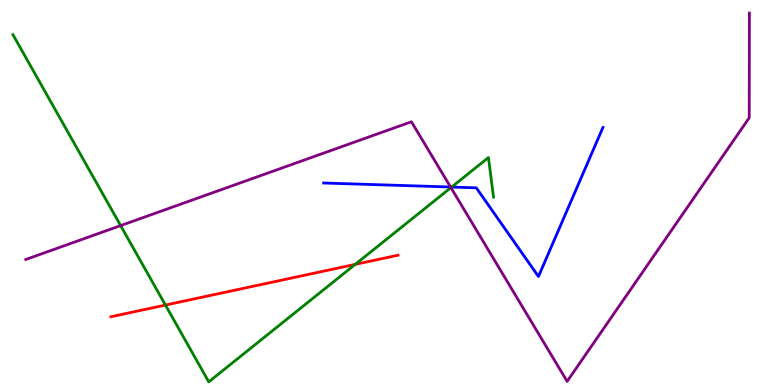[{'lines': ['blue', 'red'], 'intersections': []}, {'lines': ['green', 'red'], 'intersections': [{'x': 2.13, 'y': 2.08}, {'x': 4.58, 'y': 3.13}]}, {'lines': ['purple', 'red'], 'intersections': []}, {'lines': ['blue', 'green'], 'intersections': [{'x': 5.83, 'y': 5.14}]}, {'lines': ['blue', 'purple'], 'intersections': [{'x': 5.81, 'y': 5.14}]}, {'lines': ['green', 'purple'], 'intersections': [{'x': 1.56, 'y': 4.14}, {'x': 5.82, 'y': 5.13}]}]